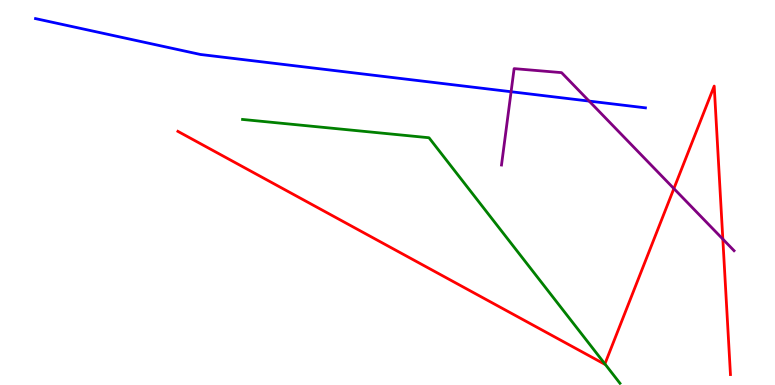[{'lines': ['blue', 'red'], 'intersections': []}, {'lines': ['green', 'red'], 'intersections': [{'x': 7.81, 'y': 0.548}]}, {'lines': ['purple', 'red'], 'intersections': [{'x': 8.7, 'y': 5.1}, {'x': 9.33, 'y': 3.79}]}, {'lines': ['blue', 'green'], 'intersections': []}, {'lines': ['blue', 'purple'], 'intersections': [{'x': 6.59, 'y': 7.62}, {'x': 7.6, 'y': 7.37}]}, {'lines': ['green', 'purple'], 'intersections': []}]